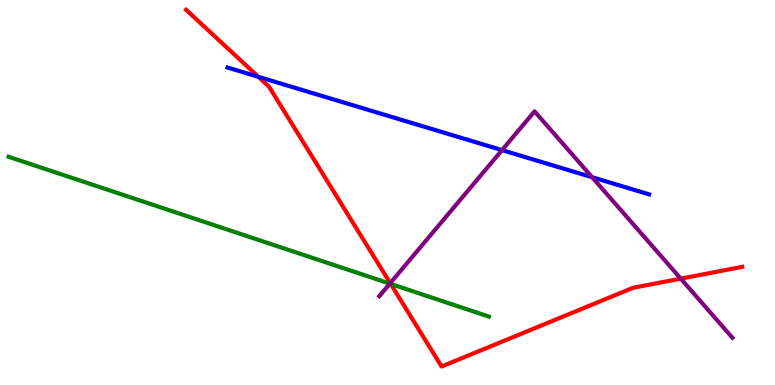[{'lines': ['blue', 'red'], 'intersections': [{'x': 3.33, 'y': 8.0}]}, {'lines': ['green', 'red'], 'intersections': [{'x': 5.04, 'y': 2.63}]}, {'lines': ['purple', 'red'], 'intersections': [{'x': 5.04, 'y': 2.64}, {'x': 8.78, 'y': 2.76}]}, {'lines': ['blue', 'green'], 'intersections': []}, {'lines': ['blue', 'purple'], 'intersections': [{'x': 6.48, 'y': 6.1}, {'x': 7.64, 'y': 5.4}]}, {'lines': ['green', 'purple'], 'intersections': [{'x': 5.03, 'y': 2.63}]}]